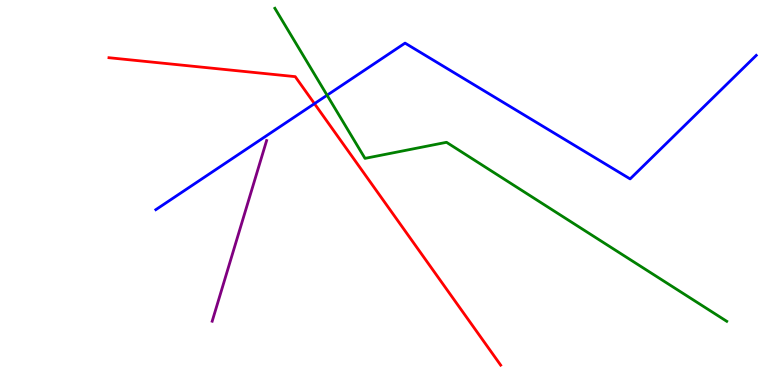[{'lines': ['blue', 'red'], 'intersections': [{'x': 4.06, 'y': 7.31}]}, {'lines': ['green', 'red'], 'intersections': []}, {'lines': ['purple', 'red'], 'intersections': []}, {'lines': ['blue', 'green'], 'intersections': [{'x': 4.22, 'y': 7.53}]}, {'lines': ['blue', 'purple'], 'intersections': []}, {'lines': ['green', 'purple'], 'intersections': []}]